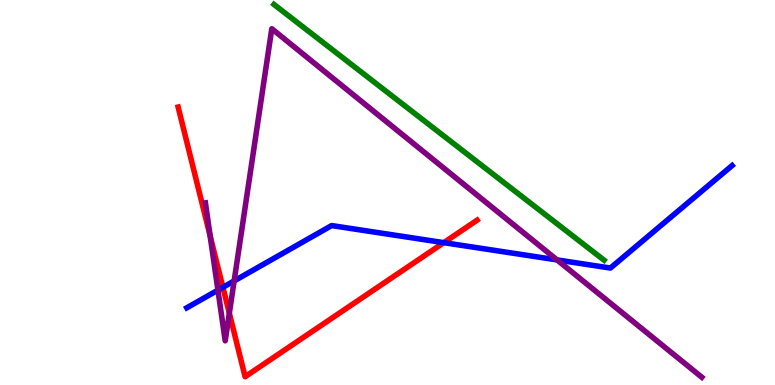[{'lines': ['blue', 'red'], 'intersections': [{'x': 2.88, 'y': 2.54}, {'x': 5.73, 'y': 3.7}]}, {'lines': ['green', 'red'], 'intersections': []}, {'lines': ['purple', 'red'], 'intersections': [{'x': 2.71, 'y': 3.87}, {'x': 2.96, 'y': 1.87}]}, {'lines': ['blue', 'green'], 'intersections': []}, {'lines': ['blue', 'purple'], 'intersections': [{'x': 2.81, 'y': 2.46}, {'x': 3.02, 'y': 2.7}, {'x': 7.19, 'y': 3.25}]}, {'lines': ['green', 'purple'], 'intersections': []}]